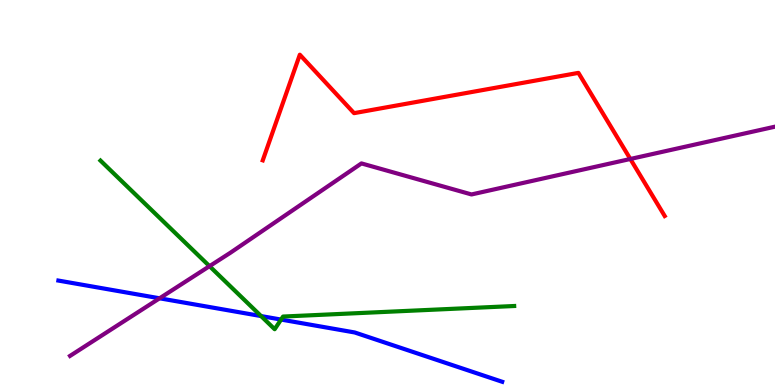[{'lines': ['blue', 'red'], 'intersections': []}, {'lines': ['green', 'red'], 'intersections': []}, {'lines': ['purple', 'red'], 'intersections': [{'x': 8.13, 'y': 5.87}]}, {'lines': ['blue', 'green'], 'intersections': [{'x': 3.37, 'y': 1.79}, {'x': 3.63, 'y': 1.7}]}, {'lines': ['blue', 'purple'], 'intersections': [{'x': 2.06, 'y': 2.25}]}, {'lines': ['green', 'purple'], 'intersections': [{'x': 2.7, 'y': 3.09}]}]